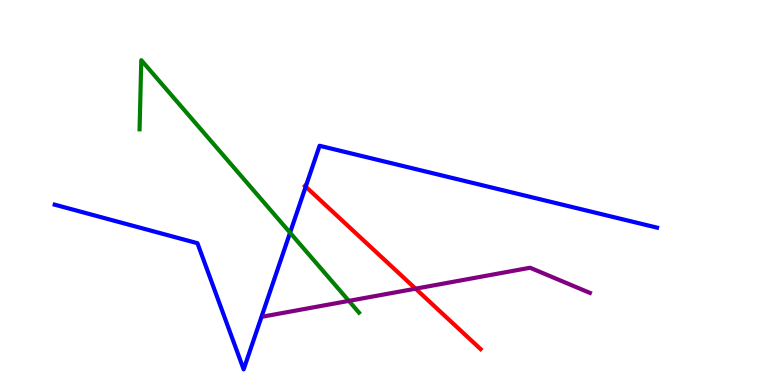[{'lines': ['blue', 'red'], 'intersections': [{'x': 3.94, 'y': 5.15}]}, {'lines': ['green', 'red'], 'intersections': []}, {'lines': ['purple', 'red'], 'intersections': [{'x': 5.36, 'y': 2.5}]}, {'lines': ['blue', 'green'], 'intersections': [{'x': 3.74, 'y': 3.96}]}, {'lines': ['blue', 'purple'], 'intersections': []}, {'lines': ['green', 'purple'], 'intersections': [{'x': 4.5, 'y': 2.19}]}]